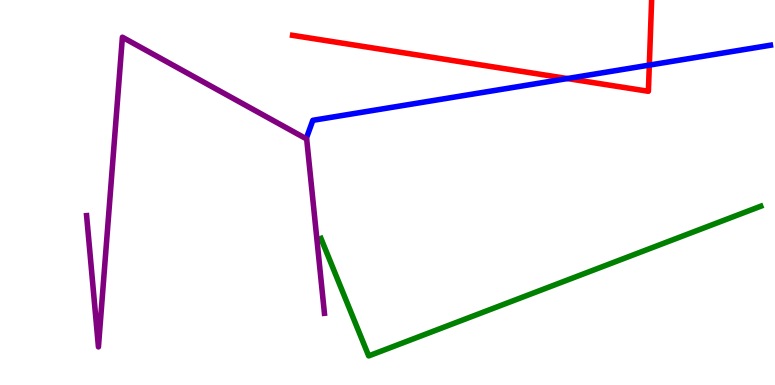[{'lines': ['blue', 'red'], 'intersections': [{'x': 7.32, 'y': 7.96}, {'x': 8.38, 'y': 8.31}]}, {'lines': ['green', 'red'], 'intersections': []}, {'lines': ['purple', 'red'], 'intersections': []}, {'lines': ['blue', 'green'], 'intersections': []}, {'lines': ['blue', 'purple'], 'intersections': []}, {'lines': ['green', 'purple'], 'intersections': []}]